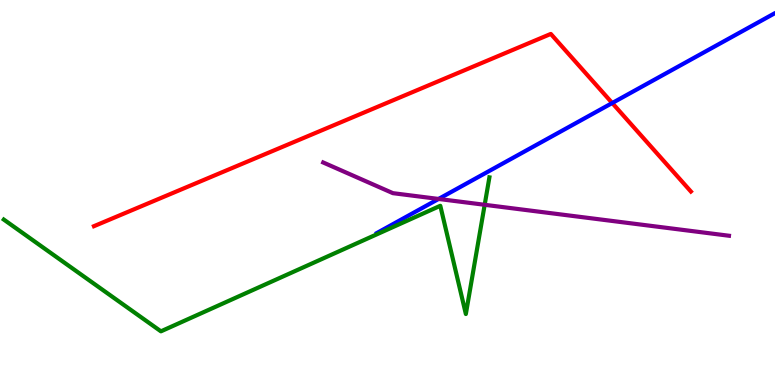[{'lines': ['blue', 'red'], 'intersections': [{'x': 7.9, 'y': 7.32}]}, {'lines': ['green', 'red'], 'intersections': []}, {'lines': ['purple', 'red'], 'intersections': []}, {'lines': ['blue', 'green'], 'intersections': []}, {'lines': ['blue', 'purple'], 'intersections': [{'x': 5.66, 'y': 4.83}]}, {'lines': ['green', 'purple'], 'intersections': [{'x': 6.25, 'y': 4.68}]}]